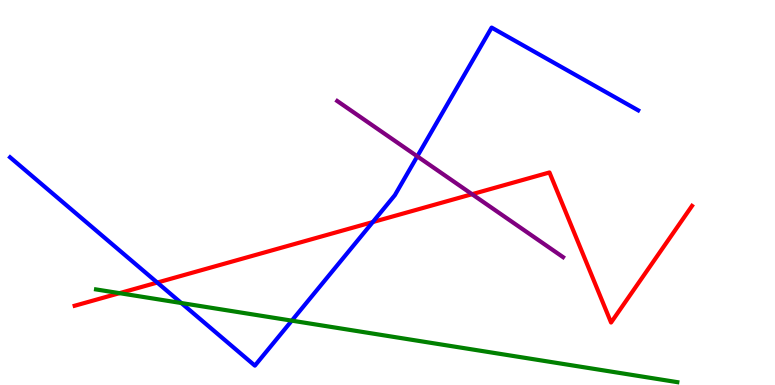[{'lines': ['blue', 'red'], 'intersections': [{'x': 2.03, 'y': 2.66}, {'x': 4.81, 'y': 4.23}]}, {'lines': ['green', 'red'], 'intersections': [{'x': 1.54, 'y': 2.39}]}, {'lines': ['purple', 'red'], 'intersections': [{'x': 6.09, 'y': 4.96}]}, {'lines': ['blue', 'green'], 'intersections': [{'x': 2.34, 'y': 2.13}, {'x': 3.77, 'y': 1.67}]}, {'lines': ['blue', 'purple'], 'intersections': [{'x': 5.38, 'y': 5.94}]}, {'lines': ['green', 'purple'], 'intersections': []}]